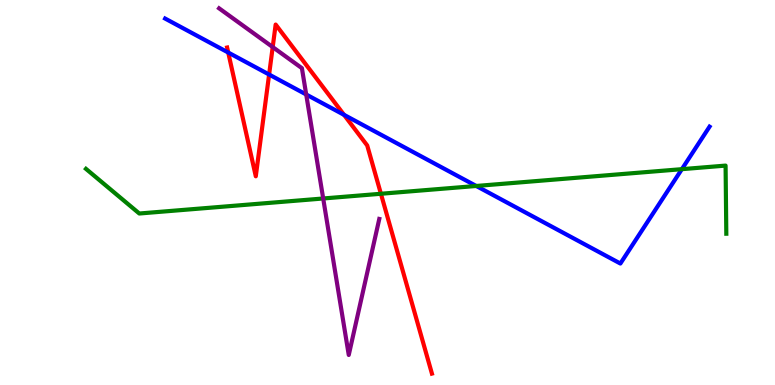[{'lines': ['blue', 'red'], 'intersections': [{'x': 2.94, 'y': 8.64}, {'x': 3.47, 'y': 8.06}, {'x': 4.44, 'y': 7.02}]}, {'lines': ['green', 'red'], 'intersections': [{'x': 4.92, 'y': 4.97}]}, {'lines': ['purple', 'red'], 'intersections': [{'x': 3.52, 'y': 8.78}]}, {'lines': ['blue', 'green'], 'intersections': [{'x': 6.14, 'y': 5.17}, {'x': 8.8, 'y': 5.61}]}, {'lines': ['blue', 'purple'], 'intersections': [{'x': 3.95, 'y': 7.55}]}, {'lines': ['green', 'purple'], 'intersections': [{'x': 4.17, 'y': 4.84}]}]